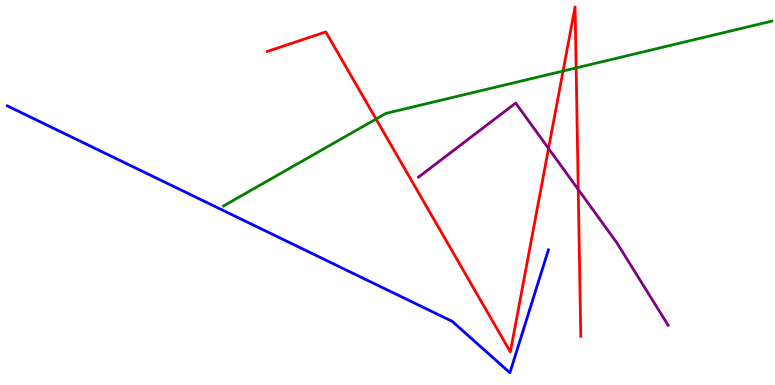[{'lines': ['blue', 'red'], 'intersections': []}, {'lines': ['green', 'red'], 'intersections': [{'x': 4.85, 'y': 6.91}, {'x': 7.27, 'y': 8.15}, {'x': 7.43, 'y': 8.24}]}, {'lines': ['purple', 'red'], 'intersections': [{'x': 7.08, 'y': 6.14}, {'x': 7.46, 'y': 5.08}]}, {'lines': ['blue', 'green'], 'intersections': []}, {'lines': ['blue', 'purple'], 'intersections': []}, {'lines': ['green', 'purple'], 'intersections': []}]